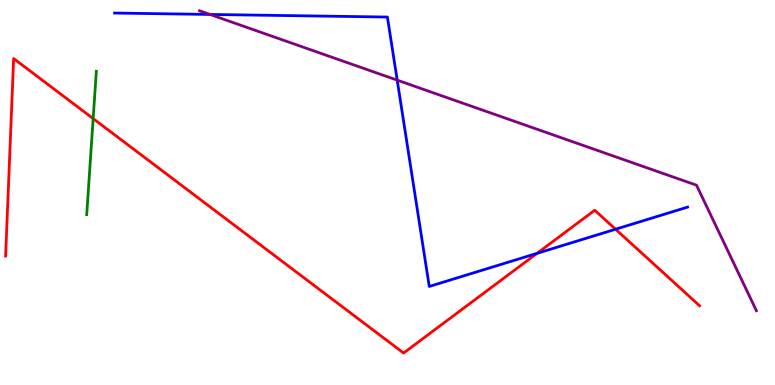[{'lines': ['blue', 'red'], 'intersections': [{'x': 6.93, 'y': 3.42}, {'x': 7.94, 'y': 4.05}]}, {'lines': ['green', 'red'], 'intersections': [{'x': 1.2, 'y': 6.92}]}, {'lines': ['purple', 'red'], 'intersections': []}, {'lines': ['blue', 'green'], 'intersections': []}, {'lines': ['blue', 'purple'], 'intersections': [{'x': 2.71, 'y': 9.62}, {'x': 5.13, 'y': 7.92}]}, {'lines': ['green', 'purple'], 'intersections': []}]